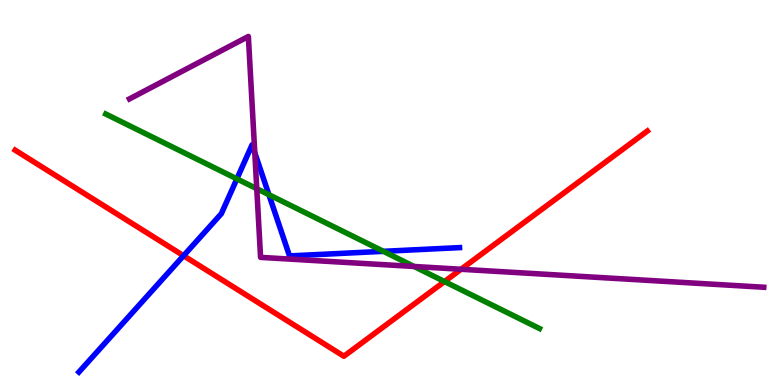[{'lines': ['blue', 'red'], 'intersections': [{'x': 2.37, 'y': 3.36}]}, {'lines': ['green', 'red'], 'intersections': [{'x': 5.74, 'y': 2.69}]}, {'lines': ['purple', 'red'], 'intersections': [{'x': 5.95, 'y': 3.01}]}, {'lines': ['blue', 'green'], 'intersections': [{'x': 3.06, 'y': 5.35}, {'x': 3.47, 'y': 4.94}, {'x': 4.95, 'y': 3.47}]}, {'lines': ['blue', 'purple'], 'intersections': [{'x': 3.29, 'y': 6.03}]}, {'lines': ['green', 'purple'], 'intersections': [{'x': 3.31, 'y': 5.1}, {'x': 5.34, 'y': 3.08}]}]